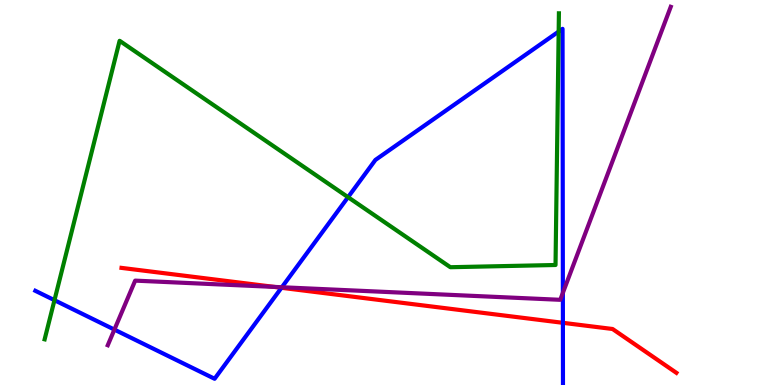[{'lines': ['blue', 'red'], 'intersections': [{'x': 3.63, 'y': 2.52}, {'x': 7.26, 'y': 1.62}]}, {'lines': ['green', 'red'], 'intersections': []}, {'lines': ['purple', 'red'], 'intersections': [{'x': 3.54, 'y': 2.55}]}, {'lines': ['blue', 'green'], 'intersections': [{'x': 0.703, 'y': 2.2}, {'x': 4.49, 'y': 4.88}, {'x': 7.21, 'y': 9.18}]}, {'lines': ['blue', 'purple'], 'intersections': [{'x': 1.48, 'y': 1.44}, {'x': 3.64, 'y': 2.54}, {'x': 7.26, 'y': 2.39}]}, {'lines': ['green', 'purple'], 'intersections': []}]